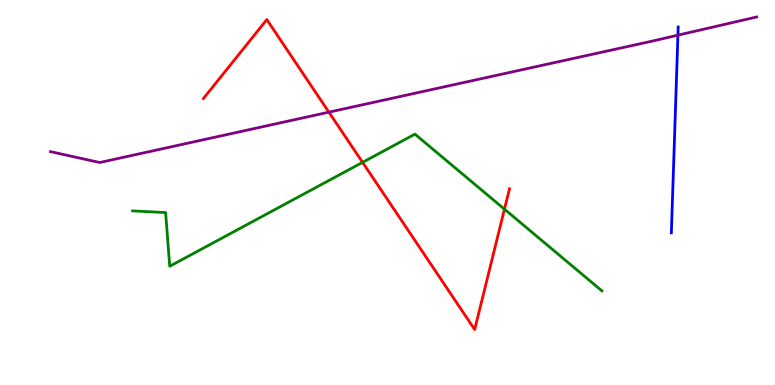[{'lines': ['blue', 'red'], 'intersections': []}, {'lines': ['green', 'red'], 'intersections': [{'x': 4.68, 'y': 5.78}, {'x': 6.51, 'y': 4.57}]}, {'lines': ['purple', 'red'], 'intersections': [{'x': 4.24, 'y': 7.09}]}, {'lines': ['blue', 'green'], 'intersections': []}, {'lines': ['blue', 'purple'], 'intersections': [{'x': 8.75, 'y': 9.09}]}, {'lines': ['green', 'purple'], 'intersections': []}]